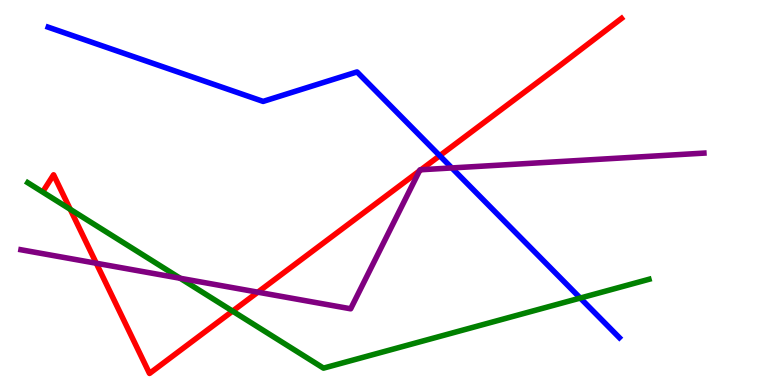[{'lines': ['blue', 'red'], 'intersections': [{'x': 5.67, 'y': 5.96}]}, {'lines': ['green', 'red'], 'intersections': [{'x': 0.907, 'y': 4.56}, {'x': 3.0, 'y': 1.92}]}, {'lines': ['purple', 'red'], 'intersections': [{'x': 1.24, 'y': 3.16}, {'x': 3.33, 'y': 2.41}, {'x': 5.41, 'y': 5.56}, {'x': 5.43, 'y': 5.59}]}, {'lines': ['blue', 'green'], 'intersections': [{'x': 7.49, 'y': 2.26}]}, {'lines': ['blue', 'purple'], 'intersections': [{'x': 5.83, 'y': 5.64}]}, {'lines': ['green', 'purple'], 'intersections': [{'x': 2.33, 'y': 2.77}]}]